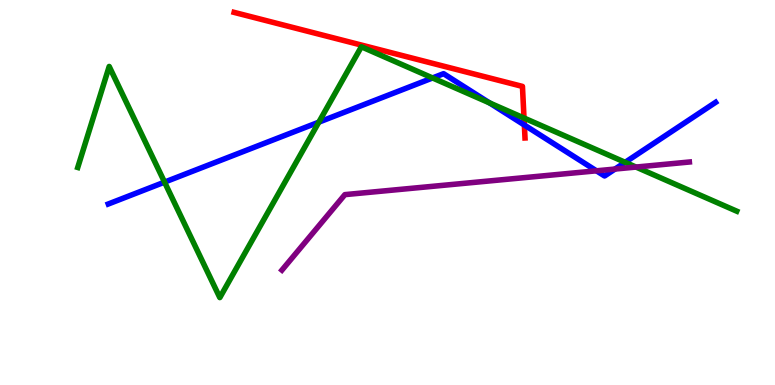[{'lines': ['blue', 'red'], 'intersections': [{'x': 6.77, 'y': 6.75}]}, {'lines': ['green', 'red'], 'intersections': [{'x': 6.76, 'y': 6.93}]}, {'lines': ['purple', 'red'], 'intersections': []}, {'lines': ['blue', 'green'], 'intersections': [{'x': 2.12, 'y': 5.27}, {'x': 4.11, 'y': 6.83}, {'x': 5.58, 'y': 7.98}, {'x': 6.32, 'y': 7.33}, {'x': 8.07, 'y': 5.78}]}, {'lines': ['blue', 'purple'], 'intersections': [{'x': 7.7, 'y': 5.56}, {'x': 7.94, 'y': 5.61}]}, {'lines': ['green', 'purple'], 'intersections': [{'x': 8.21, 'y': 5.66}]}]